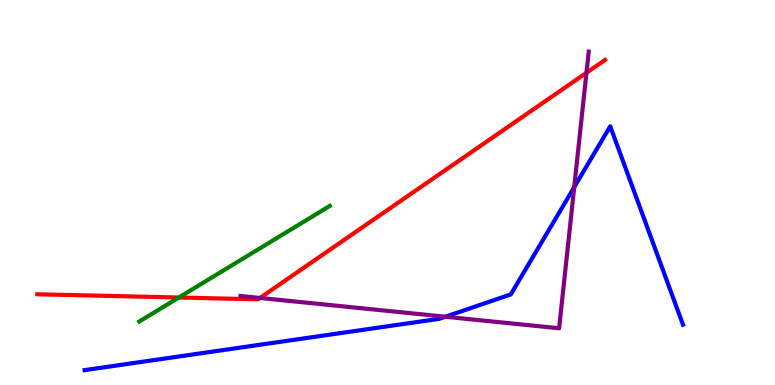[{'lines': ['blue', 'red'], 'intersections': []}, {'lines': ['green', 'red'], 'intersections': [{'x': 2.31, 'y': 2.27}]}, {'lines': ['purple', 'red'], 'intersections': [{'x': 3.35, 'y': 2.26}, {'x': 7.57, 'y': 8.11}]}, {'lines': ['blue', 'green'], 'intersections': []}, {'lines': ['blue', 'purple'], 'intersections': [{'x': 5.75, 'y': 1.77}, {'x': 7.41, 'y': 5.14}]}, {'lines': ['green', 'purple'], 'intersections': []}]